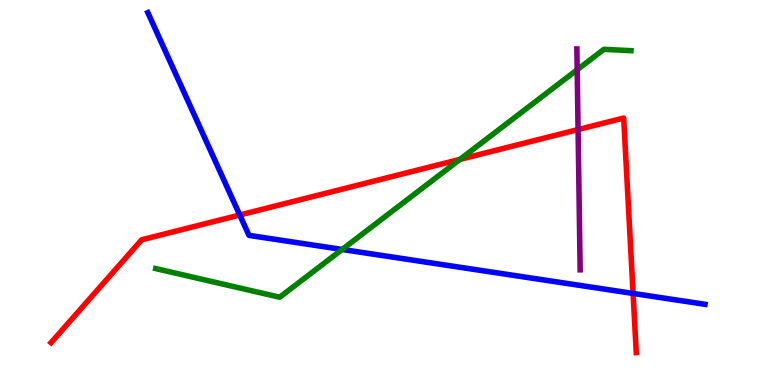[{'lines': ['blue', 'red'], 'intersections': [{'x': 3.09, 'y': 4.42}, {'x': 8.17, 'y': 2.38}]}, {'lines': ['green', 'red'], 'intersections': [{'x': 5.94, 'y': 5.86}]}, {'lines': ['purple', 'red'], 'intersections': [{'x': 7.46, 'y': 6.63}]}, {'lines': ['blue', 'green'], 'intersections': [{'x': 4.42, 'y': 3.52}]}, {'lines': ['blue', 'purple'], 'intersections': []}, {'lines': ['green', 'purple'], 'intersections': [{'x': 7.45, 'y': 8.19}]}]